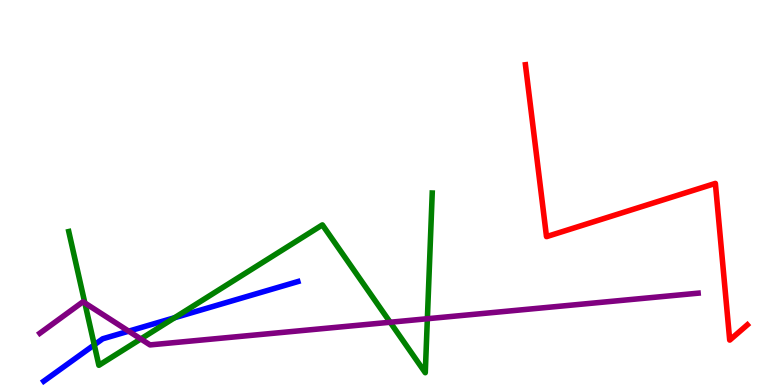[{'lines': ['blue', 'red'], 'intersections': []}, {'lines': ['green', 'red'], 'intersections': []}, {'lines': ['purple', 'red'], 'intersections': []}, {'lines': ['blue', 'green'], 'intersections': [{'x': 1.22, 'y': 1.04}, {'x': 2.25, 'y': 1.75}]}, {'lines': ['blue', 'purple'], 'intersections': [{'x': 1.66, 'y': 1.4}]}, {'lines': ['green', 'purple'], 'intersections': [{'x': 1.09, 'y': 2.13}, {'x': 1.82, 'y': 1.2}, {'x': 5.03, 'y': 1.63}, {'x': 5.51, 'y': 1.72}]}]